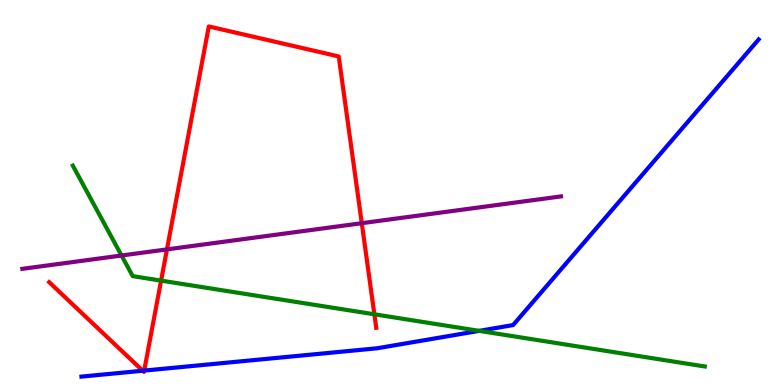[{'lines': ['blue', 'red'], 'intersections': [{'x': 1.84, 'y': 0.37}, {'x': 1.86, 'y': 0.374}]}, {'lines': ['green', 'red'], 'intersections': [{'x': 2.08, 'y': 2.71}, {'x': 4.83, 'y': 1.84}]}, {'lines': ['purple', 'red'], 'intersections': [{'x': 2.15, 'y': 3.52}, {'x': 4.67, 'y': 4.2}]}, {'lines': ['blue', 'green'], 'intersections': [{'x': 6.18, 'y': 1.41}]}, {'lines': ['blue', 'purple'], 'intersections': []}, {'lines': ['green', 'purple'], 'intersections': [{'x': 1.57, 'y': 3.36}]}]